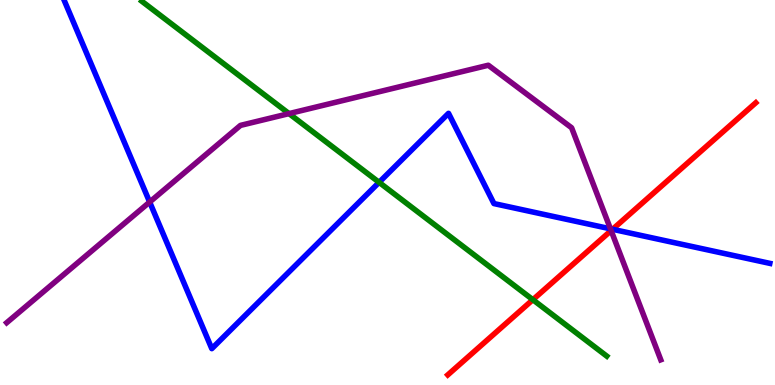[{'lines': ['blue', 'red'], 'intersections': [{'x': 7.9, 'y': 4.04}]}, {'lines': ['green', 'red'], 'intersections': [{'x': 6.88, 'y': 2.22}]}, {'lines': ['purple', 'red'], 'intersections': [{'x': 7.89, 'y': 4.01}]}, {'lines': ['blue', 'green'], 'intersections': [{'x': 4.89, 'y': 5.26}]}, {'lines': ['blue', 'purple'], 'intersections': [{'x': 1.93, 'y': 4.75}, {'x': 7.88, 'y': 4.06}]}, {'lines': ['green', 'purple'], 'intersections': [{'x': 3.73, 'y': 7.05}]}]